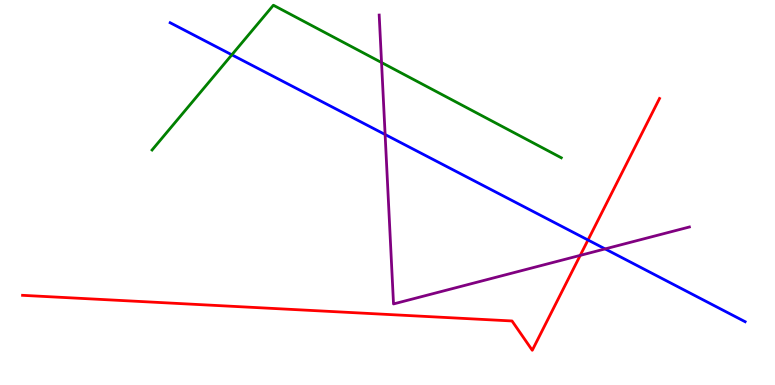[{'lines': ['blue', 'red'], 'intersections': [{'x': 7.59, 'y': 3.77}]}, {'lines': ['green', 'red'], 'intersections': []}, {'lines': ['purple', 'red'], 'intersections': [{'x': 7.49, 'y': 3.37}]}, {'lines': ['blue', 'green'], 'intersections': [{'x': 2.99, 'y': 8.58}]}, {'lines': ['blue', 'purple'], 'intersections': [{'x': 4.97, 'y': 6.51}, {'x': 7.81, 'y': 3.53}]}, {'lines': ['green', 'purple'], 'intersections': [{'x': 4.92, 'y': 8.38}]}]